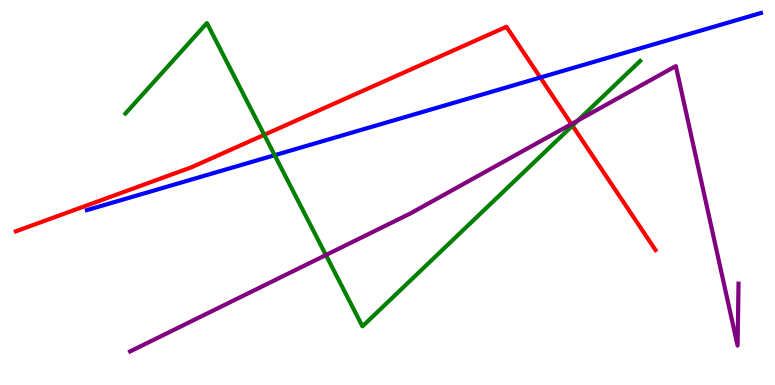[{'lines': ['blue', 'red'], 'intersections': [{'x': 6.97, 'y': 7.99}]}, {'lines': ['green', 'red'], 'intersections': [{'x': 3.41, 'y': 6.5}, {'x': 7.39, 'y': 6.74}]}, {'lines': ['purple', 'red'], 'intersections': [{'x': 7.37, 'y': 6.78}]}, {'lines': ['blue', 'green'], 'intersections': [{'x': 3.54, 'y': 5.97}]}, {'lines': ['blue', 'purple'], 'intersections': []}, {'lines': ['green', 'purple'], 'intersections': [{'x': 4.21, 'y': 3.38}, {'x': 7.46, 'y': 6.87}]}]